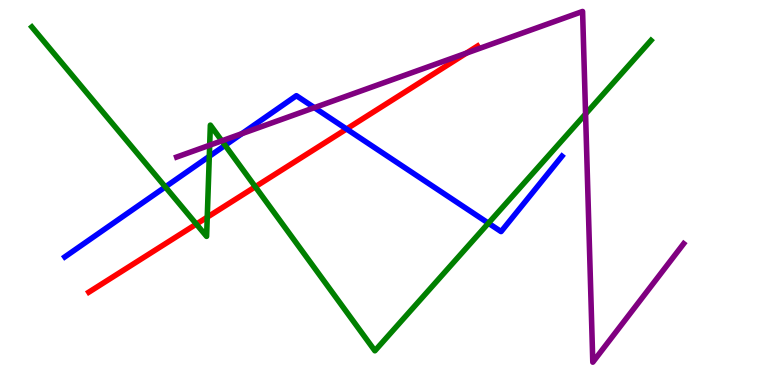[{'lines': ['blue', 'red'], 'intersections': [{'x': 4.47, 'y': 6.65}]}, {'lines': ['green', 'red'], 'intersections': [{'x': 2.53, 'y': 4.18}, {'x': 2.67, 'y': 4.36}, {'x': 3.29, 'y': 5.15}]}, {'lines': ['purple', 'red'], 'intersections': [{'x': 6.02, 'y': 8.62}]}, {'lines': ['blue', 'green'], 'intersections': [{'x': 2.13, 'y': 5.14}, {'x': 2.7, 'y': 5.94}, {'x': 2.9, 'y': 6.23}, {'x': 6.3, 'y': 4.2}]}, {'lines': ['blue', 'purple'], 'intersections': [{'x': 3.12, 'y': 6.53}, {'x': 4.06, 'y': 7.2}]}, {'lines': ['green', 'purple'], 'intersections': [{'x': 2.71, 'y': 6.23}, {'x': 2.86, 'y': 6.34}, {'x': 7.56, 'y': 7.04}]}]